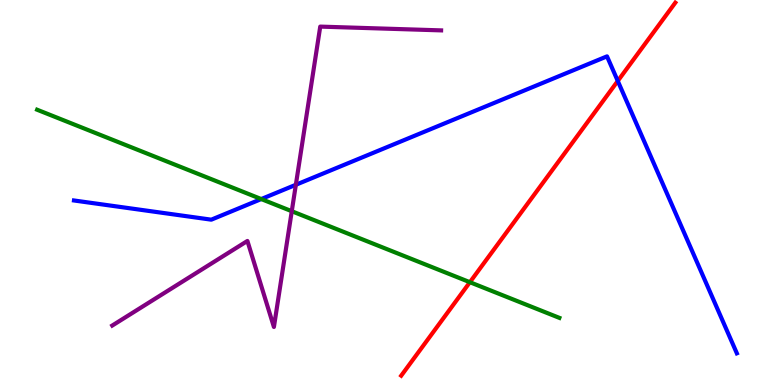[{'lines': ['blue', 'red'], 'intersections': [{'x': 7.97, 'y': 7.9}]}, {'lines': ['green', 'red'], 'intersections': [{'x': 6.06, 'y': 2.67}]}, {'lines': ['purple', 'red'], 'intersections': []}, {'lines': ['blue', 'green'], 'intersections': [{'x': 3.37, 'y': 4.83}]}, {'lines': ['blue', 'purple'], 'intersections': [{'x': 3.82, 'y': 5.2}]}, {'lines': ['green', 'purple'], 'intersections': [{'x': 3.76, 'y': 4.51}]}]